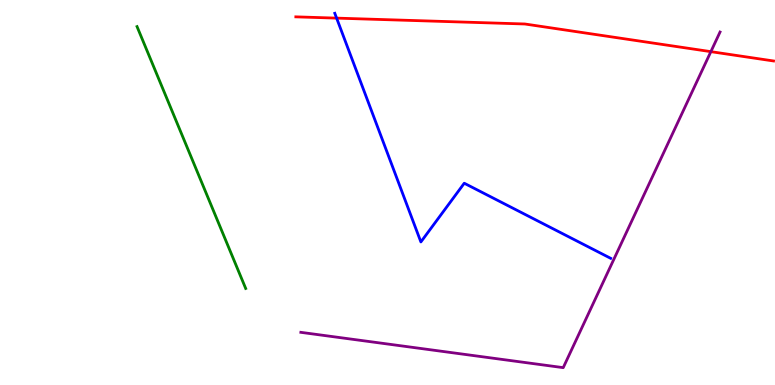[{'lines': ['blue', 'red'], 'intersections': [{'x': 4.34, 'y': 9.53}]}, {'lines': ['green', 'red'], 'intersections': []}, {'lines': ['purple', 'red'], 'intersections': [{'x': 9.17, 'y': 8.66}]}, {'lines': ['blue', 'green'], 'intersections': []}, {'lines': ['blue', 'purple'], 'intersections': []}, {'lines': ['green', 'purple'], 'intersections': []}]